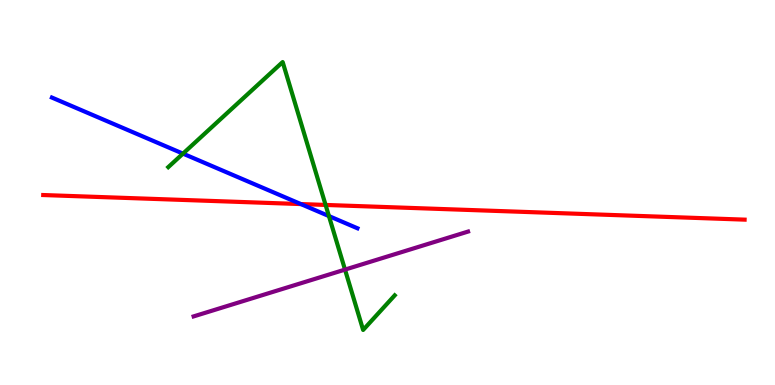[{'lines': ['blue', 'red'], 'intersections': [{'x': 3.88, 'y': 4.7}]}, {'lines': ['green', 'red'], 'intersections': [{'x': 4.2, 'y': 4.68}]}, {'lines': ['purple', 'red'], 'intersections': []}, {'lines': ['blue', 'green'], 'intersections': [{'x': 2.36, 'y': 6.01}, {'x': 4.24, 'y': 4.39}]}, {'lines': ['blue', 'purple'], 'intersections': []}, {'lines': ['green', 'purple'], 'intersections': [{'x': 4.45, 'y': 3.0}]}]